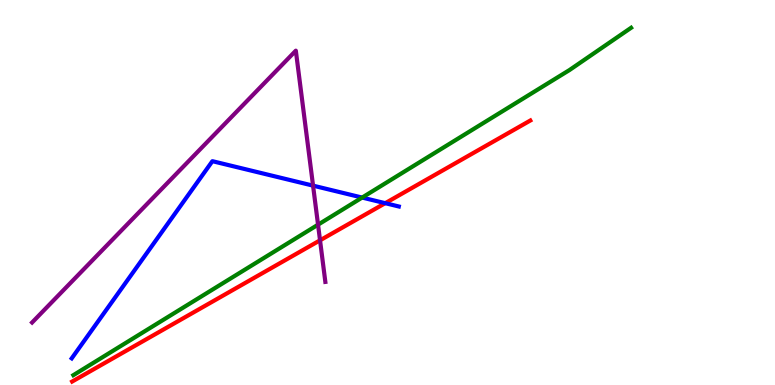[{'lines': ['blue', 'red'], 'intersections': [{'x': 4.97, 'y': 4.72}]}, {'lines': ['green', 'red'], 'intersections': []}, {'lines': ['purple', 'red'], 'intersections': [{'x': 4.13, 'y': 3.76}]}, {'lines': ['blue', 'green'], 'intersections': [{'x': 4.67, 'y': 4.87}]}, {'lines': ['blue', 'purple'], 'intersections': [{'x': 4.04, 'y': 5.18}]}, {'lines': ['green', 'purple'], 'intersections': [{'x': 4.1, 'y': 4.16}]}]